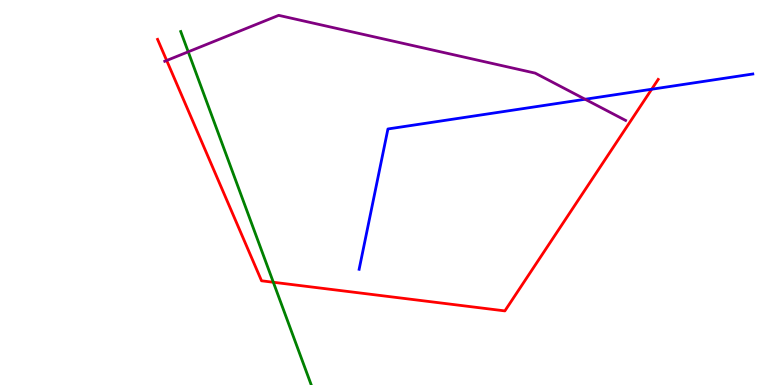[{'lines': ['blue', 'red'], 'intersections': [{'x': 8.41, 'y': 7.68}]}, {'lines': ['green', 'red'], 'intersections': [{'x': 3.53, 'y': 2.67}]}, {'lines': ['purple', 'red'], 'intersections': [{'x': 2.15, 'y': 8.43}]}, {'lines': ['blue', 'green'], 'intersections': []}, {'lines': ['blue', 'purple'], 'intersections': [{'x': 7.55, 'y': 7.42}]}, {'lines': ['green', 'purple'], 'intersections': [{'x': 2.43, 'y': 8.65}]}]